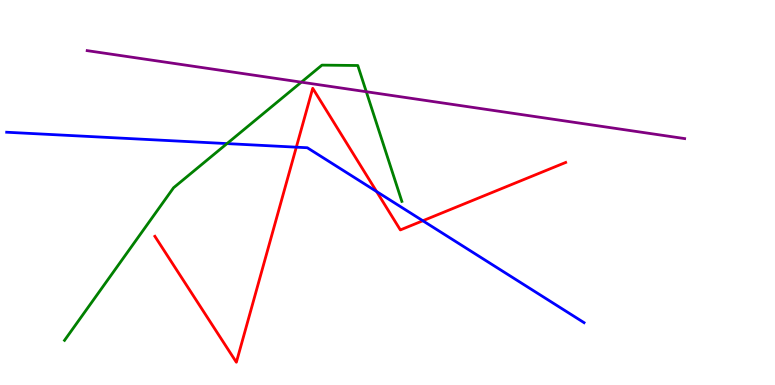[{'lines': ['blue', 'red'], 'intersections': [{'x': 3.82, 'y': 6.18}, {'x': 4.86, 'y': 5.02}, {'x': 5.46, 'y': 4.27}]}, {'lines': ['green', 'red'], 'intersections': []}, {'lines': ['purple', 'red'], 'intersections': []}, {'lines': ['blue', 'green'], 'intersections': [{'x': 2.93, 'y': 6.27}]}, {'lines': ['blue', 'purple'], 'intersections': []}, {'lines': ['green', 'purple'], 'intersections': [{'x': 3.89, 'y': 7.87}, {'x': 4.73, 'y': 7.62}]}]